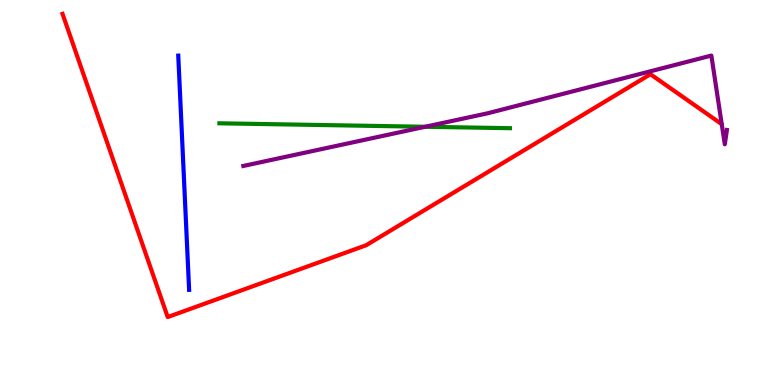[{'lines': ['blue', 'red'], 'intersections': []}, {'lines': ['green', 'red'], 'intersections': []}, {'lines': ['purple', 'red'], 'intersections': []}, {'lines': ['blue', 'green'], 'intersections': []}, {'lines': ['blue', 'purple'], 'intersections': []}, {'lines': ['green', 'purple'], 'intersections': [{'x': 5.49, 'y': 6.71}]}]